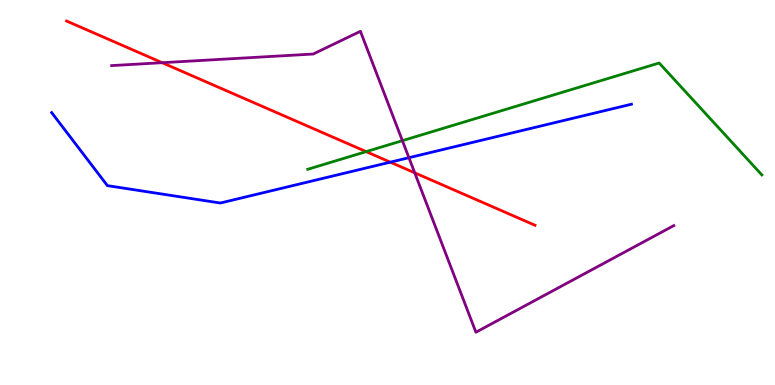[{'lines': ['blue', 'red'], 'intersections': [{'x': 5.04, 'y': 5.79}]}, {'lines': ['green', 'red'], 'intersections': [{'x': 4.72, 'y': 6.06}]}, {'lines': ['purple', 'red'], 'intersections': [{'x': 2.09, 'y': 8.37}, {'x': 5.35, 'y': 5.51}]}, {'lines': ['blue', 'green'], 'intersections': []}, {'lines': ['blue', 'purple'], 'intersections': [{'x': 5.28, 'y': 5.9}]}, {'lines': ['green', 'purple'], 'intersections': [{'x': 5.19, 'y': 6.35}]}]